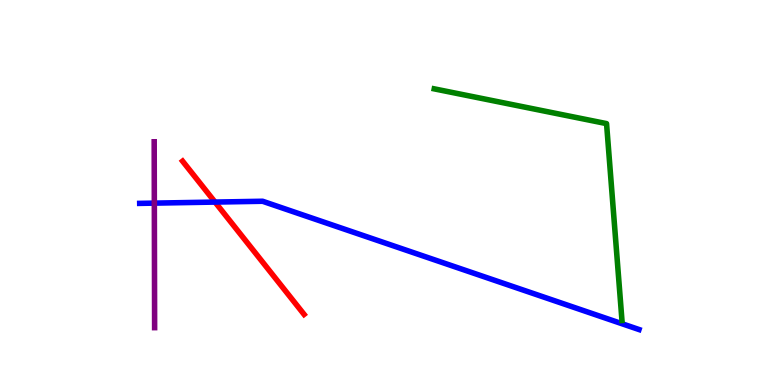[{'lines': ['blue', 'red'], 'intersections': [{'x': 2.77, 'y': 4.75}]}, {'lines': ['green', 'red'], 'intersections': []}, {'lines': ['purple', 'red'], 'intersections': []}, {'lines': ['blue', 'green'], 'intersections': []}, {'lines': ['blue', 'purple'], 'intersections': [{'x': 1.99, 'y': 4.72}]}, {'lines': ['green', 'purple'], 'intersections': []}]